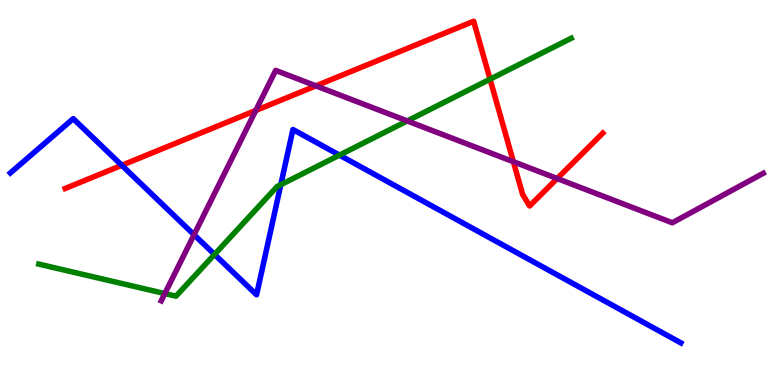[{'lines': ['blue', 'red'], 'intersections': [{'x': 1.57, 'y': 5.71}]}, {'lines': ['green', 'red'], 'intersections': [{'x': 6.32, 'y': 7.94}]}, {'lines': ['purple', 'red'], 'intersections': [{'x': 3.3, 'y': 7.13}, {'x': 4.08, 'y': 7.77}, {'x': 6.62, 'y': 5.8}, {'x': 7.19, 'y': 5.36}]}, {'lines': ['blue', 'green'], 'intersections': [{'x': 2.77, 'y': 3.39}, {'x': 3.62, 'y': 5.2}, {'x': 4.38, 'y': 5.97}]}, {'lines': ['blue', 'purple'], 'intersections': [{'x': 2.5, 'y': 3.9}]}, {'lines': ['green', 'purple'], 'intersections': [{'x': 2.13, 'y': 2.37}, {'x': 5.25, 'y': 6.86}]}]